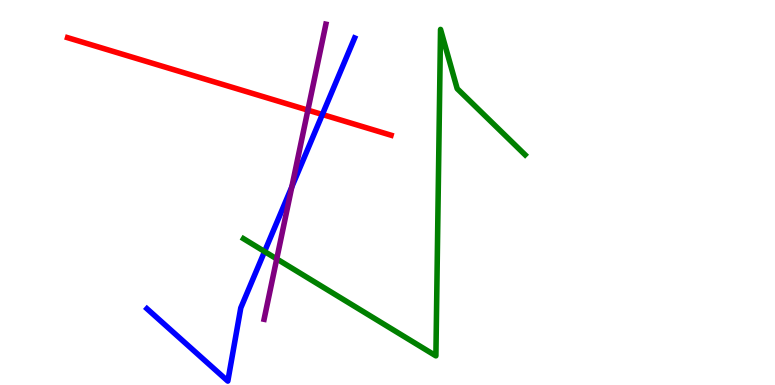[{'lines': ['blue', 'red'], 'intersections': [{'x': 4.16, 'y': 7.03}]}, {'lines': ['green', 'red'], 'intersections': []}, {'lines': ['purple', 'red'], 'intersections': [{'x': 3.97, 'y': 7.14}]}, {'lines': ['blue', 'green'], 'intersections': [{'x': 3.41, 'y': 3.47}]}, {'lines': ['blue', 'purple'], 'intersections': [{'x': 3.77, 'y': 5.15}]}, {'lines': ['green', 'purple'], 'intersections': [{'x': 3.57, 'y': 3.27}]}]